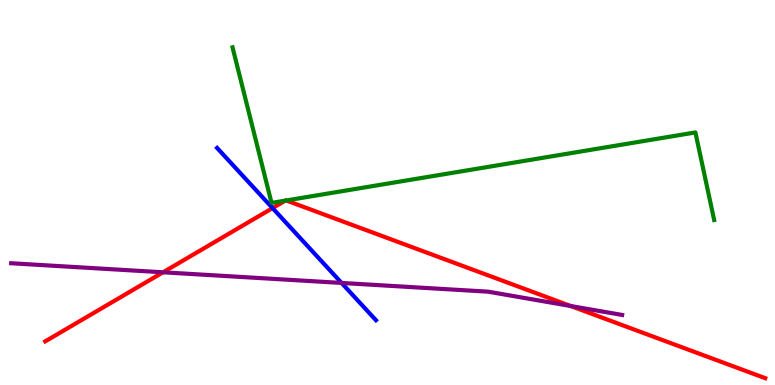[{'lines': ['blue', 'red'], 'intersections': [{'x': 3.52, 'y': 4.6}]}, {'lines': ['green', 'red'], 'intersections': [{'x': 3.68, 'y': 4.79}, {'x': 3.69, 'y': 4.79}]}, {'lines': ['purple', 'red'], 'intersections': [{'x': 2.1, 'y': 2.93}, {'x': 7.36, 'y': 2.05}]}, {'lines': ['blue', 'green'], 'intersections': []}, {'lines': ['blue', 'purple'], 'intersections': [{'x': 4.41, 'y': 2.65}]}, {'lines': ['green', 'purple'], 'intersections': []}]